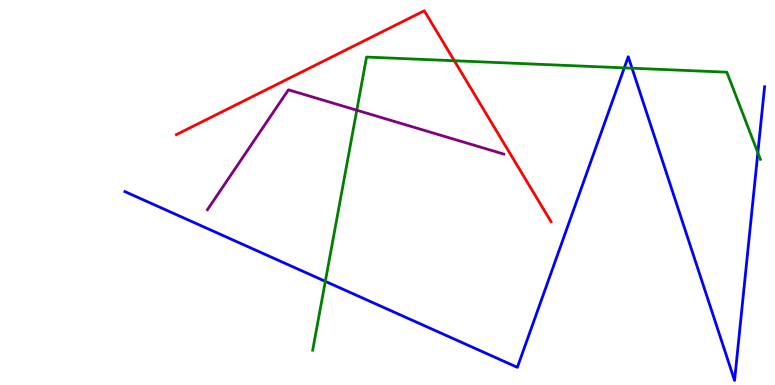[{'lines': ['blue', 'red'], 'intersections': []}, {'lines': ['green', 'red'], 'intersections': [{'x': 5.86, 'y': 8.42}]}, {'lines': ['purple', 'red'], 'intersections': []}, {'lines': ['blue', 'green'], 'intersections': [{'x': 4.2, 'y': 2.69}, {'x': 8.06, 'y': 8.24}, {'x': 8.16, 'y': 8.23}, {'x': 9.78, 'y': 6.03}]}, {'lines': ['blue', 'purple'], 'intersections': []}, {'lines': ['green', 'purple'], 'intersections': [{'x': 4.6, 'y': 7.14}]}]